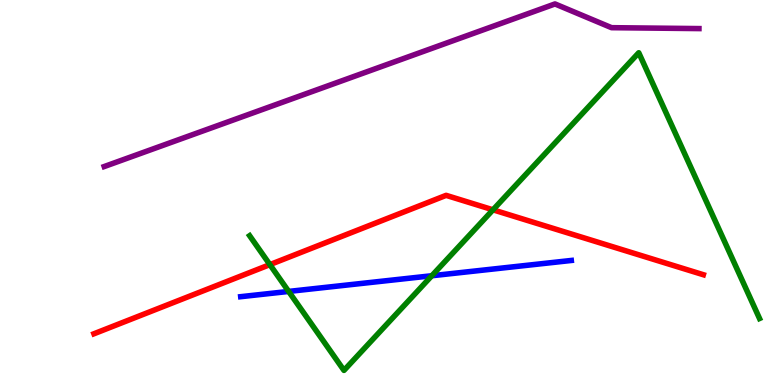[{'lines': ['blue', 'red'], 'intersections': []}, {'lines': ['green', 'red'], 'intersections': [{'x': 3.48, 'y': 3.13}, {'x': 6.36, 'y': 4.55}]}, {'lines': ['purple', 'red'], 'intersections': []}, {'lines': ['blue', 'green'], 'intersections': [{'x': 3.72, 'y': 2.43}, {'x': 5.57, 'y': 2.84}]}, {'lines': ['blue', 'purple'], 'intersections': []}, {'lines': ['green', 'purple'], 'intersections': []}]